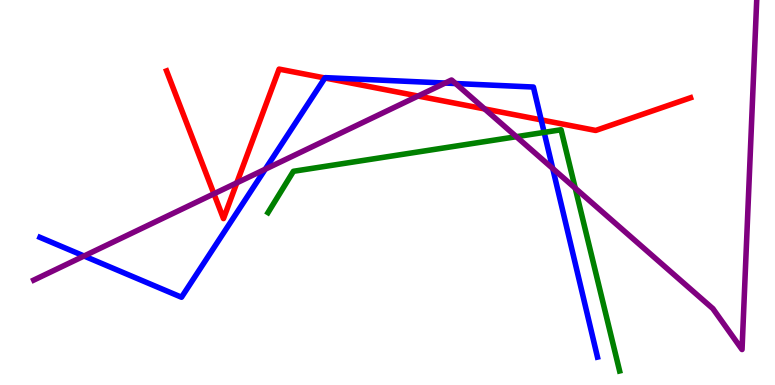[{'lines': ['blue', 'red'], 'intersections': [{'x': 4.19, 'y': 7.97}, {'x': 6.98, 'y': 6.89}]}, {'lines': ['green', 'red'], 'intersections': []}, {'lines': ['purple', 'red'], 'intersections': [{'x': 2.76, 'y': 4.97}, {'x': 3.06, 'y': 5.25}, {'x': 5.39, 'y': 7.51}, {'x': 6.25, 'y': 7.17}]}, {'lines': ['blue', 'green'], 'intersections': [{'x': 7.02, 'y': 6.56}]}, {'lines': ['blue', 'purple'], 'intersections': [{'x': 1.08, 'y': 3.35}, {'x': 3.42, 'y': 5.6}, {'x': 5.74, 'y': 7.84}, {'x': 5.88, 'y': 7.83}, {'x': 7.13, 'y': 5.62}]}, {'lines': ['green', 'purple'], 'intersections': [{'x': 6.66, 'y': 6.45}, {'x': 7.42, 'y': 5.11}]}]